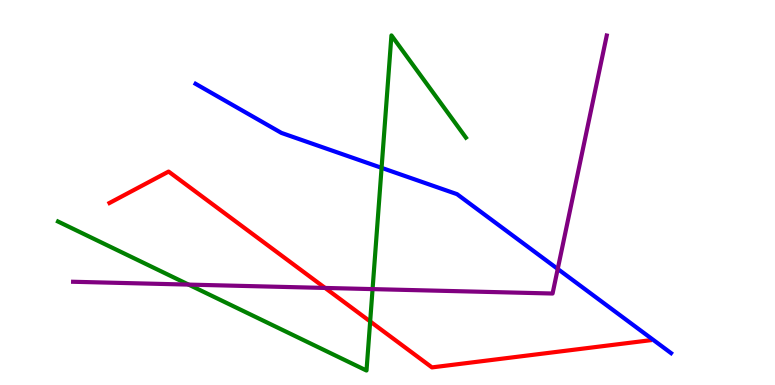[{'lines': ['blue', 'red'], 'intersections': []}, {'lines': ['green', 'red'], 'intersections': [{'x': 4.78, 'y': 1.65}]}, {'lines': ['purple', 'red'], 'intersections': [{'x': 4.19, 'y': 2.52}]}, {'lines': ['blue', 'green'], 'intersections': [{'x': 4.92, 'y': 5.64}]}, {'lines': ['blue', 'purple'], 'intersections': [{'x': 7.2, 'y': 3.01}]}, {'lines': ['green', 'purple'], 'intersections': [{'x': 2.43, 'y': 2.61}, {'x': 4.81, 'y': 2.49}]}]